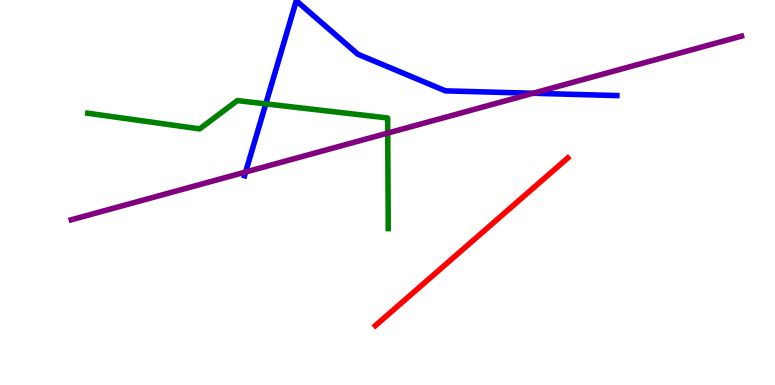[{'lines': ['blue', 'red'], 'intersections': []}, {'lines': ['green', 'red'], 'intersections': []}, {'lines': ['purple', 'red'], 'intersections': []}, {'lines': ['blue', 'green'], 'intersections': [{'x': 3.43, 'y': 7.3}]}, {'lines': ['blue', 'purple'], 'intersections': [{'x': 3.17, 'y': 5.53}, {'x': 6.88, 'y': 7.58}]}, {'lines': ['green', 'purple'], 'intersections': [{'x': 5.0, 'y': 6.54}]}]